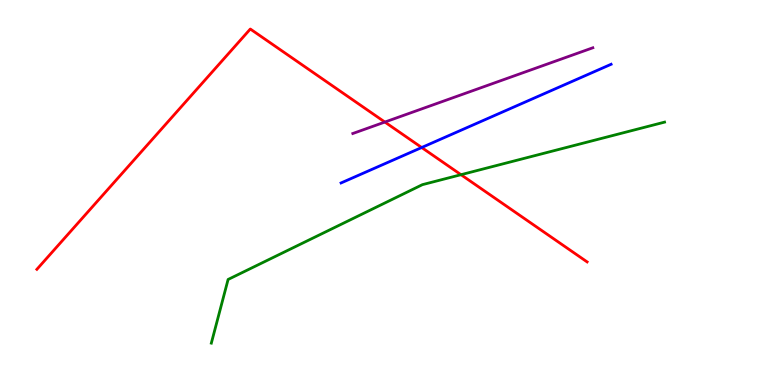[{'lines': ['blue', 'red'], 'intersections': [{'x': 5.44, 'y': 6.17}]}, {'lines': ['green', 'red'], 'intersections': [{'x': 5.95, 'y': 5.46}]}, {'lines': ['purple', 'red'], 'intersections': [{'x': 4.97, 'y': 6.83}]}, {'lines': ['blue', 'green'], 'intersections': []}, {'lines': ['blue', 'purple'], 'intersections': []}, {'lines': ['green', 'purple'], 'intersections': []}]